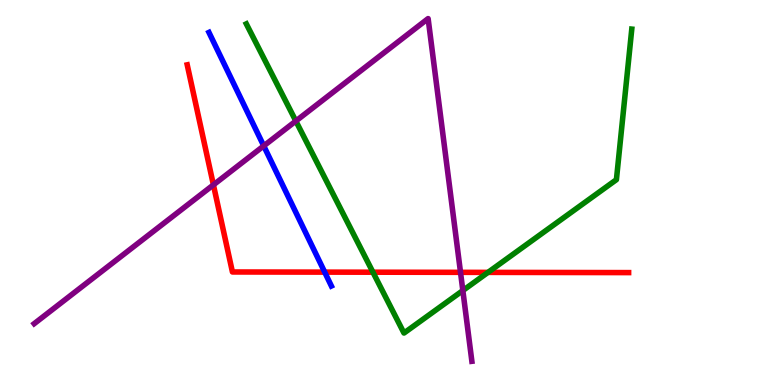[{'lines': ['blue', 'red'], 'intersections': [{'x': 4.19, 'y': 2.93}]}, {'lines': ['green', 'red'], 'intersections': [{'x': 4.81, 'y': 2.93}, {'x': 6.3, 'y': 2.93}]}, {'lines': ['purple', 'red'], 'intersections': [{'x': 2.75, 'y': 5.2}, {'x': 5.94, 'y': 2.93}]}, {'lines': ['blue', 'green'], 'intersections': []}, {'lines': ['blue', 'purple'], 'intersections': [{'x': 3.4, 'y': 6.21}]}, {'lines': ['green', 'purple'], 'intersections': [{'x': 3.82, 'y': 6.86}, {'x': 5.97, 'y': 2.45}]}]